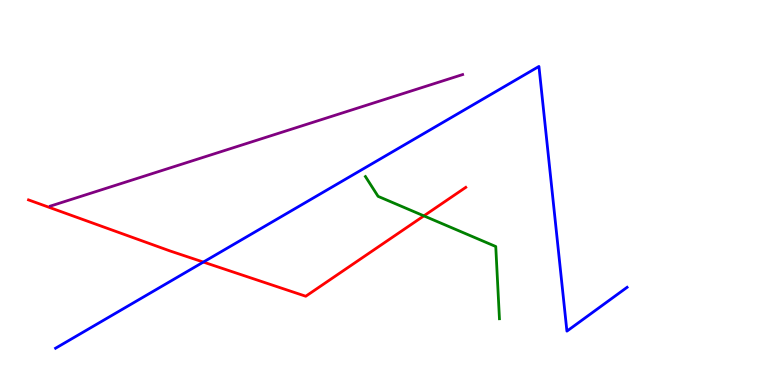[{'lines': ['blue', 'red'], 'intersections': [{'x': 2.62, 'y': 3.19}]}, {'lines': ['green', 'red'], 'intersections': [{'x': 5.47, 'y': 4.39}]}, {'lines': ['purple', 'red'], 'intersections': []}, {'lines': ['blue', 'green'], 'intersections': []}, {'lines': ['blue', 'purple'], 'intersections': []}, {'lines': ['green', 'purple'], 'intersections': []}]